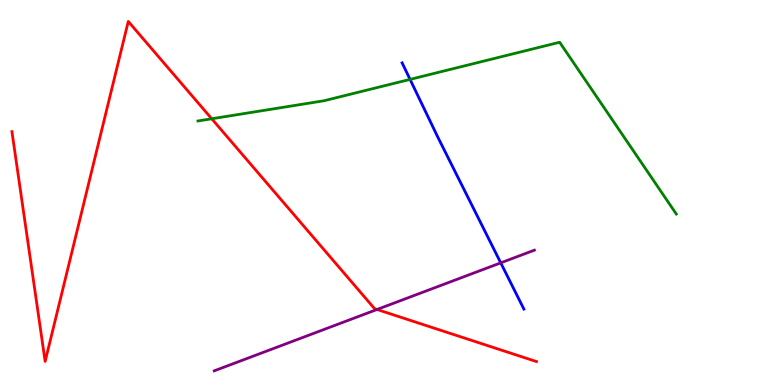[{'lines': ['blue', 'red'], 'intersections': []}, {'lines': ['green', 'red'], 'intersections': [{'x': 2.73, 'y': 6.91}]}, {'lines': ['purple', 'red'], 'intersections': [{'x': 4.86, 'y': 1.96}]}, {'lines': ['blue', 'green'], 'intersections': [{'x': 5.29, 'y': 7.94}]}, {'lines': ['blue', 'purple'], 'intersections': [{'x': 6.46, 'y': 3.17}]}, {'lines': ['green', 'purple'], 'intersections': []}]